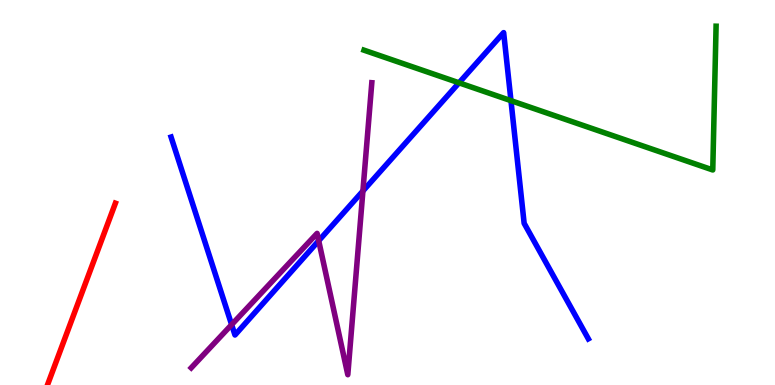[{'lines': ['blue', 'red'], 'intersections': []}, {'lines': ['green', 'red'], 'intersections': []}, {'lines': ['purple', 'red'], 'intersections': []}, {'lines': ['blue', 'green'], 'intersections': [{'x': 5.92, 'y': 7.85}, {'x': 6.59, 'y': 7.39}]}, {'lines': ['blue', 'purple'], 'intersections': [{'x': 2.99, 'y': 1.57}, {'x': 4.11, 'y': 3.75}, {'x': 4.68, 'y': 5.04}]}, {'lines': ['green', 'purple'], 'intersections': []}]